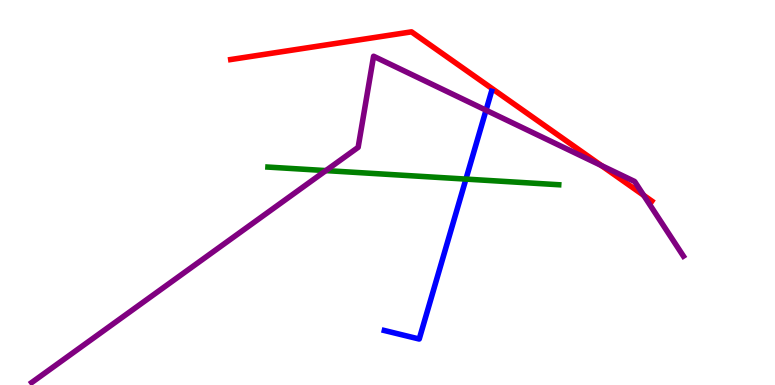[{'lines': ['blue', 'red'], 'intersections': []}, {'lines': ['green', 'red'], 'intersections': []}, {'lines': ['purple', 'red'], 'intersections': [{'x': 7.76, 'y': 5.7}, {'x': 8.31, 'y': 4.93}]}, {'lines': ['blue', 'green'], 'intersections': [{'x': 6.01, 'y': 5.35}]}, {'lines': ['blue', 'purple'], 'intersections': [{'x': 6.27, 'y': 7.14}]}, {'lines': ['green', 'purple'], 'intersections': [{'x': 4.2, 'y': 5.57}]}]